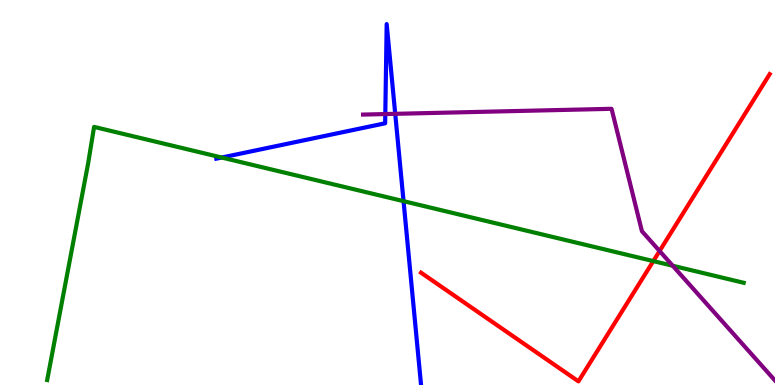[{'lines': ['blue', 'red'], 'intersections': []}, {'lines': ['green', 'red'], 'intersections': [{'x': 8.43, 'y': 3.22}]}, {'lines': ['purple', 'red'], 'intersections': [{'x': 8.51, 'y': 3.48}]}, {'lines': ['blue', 'green'], 'intersections': [{'x': 2.86, 'y': 5.91}, {'x': 5.21, 'y': 4.78}]}, {'lines': ['blue', 'purple'], 'intersections': [{'x': 4.97, 'y': 7.04}, {'x': 5.1, 'y': 7.04}]}, {'lines': ['green', 'purple'], 'intersections': [{'x': 8.68, 'y': 3.1}]}]